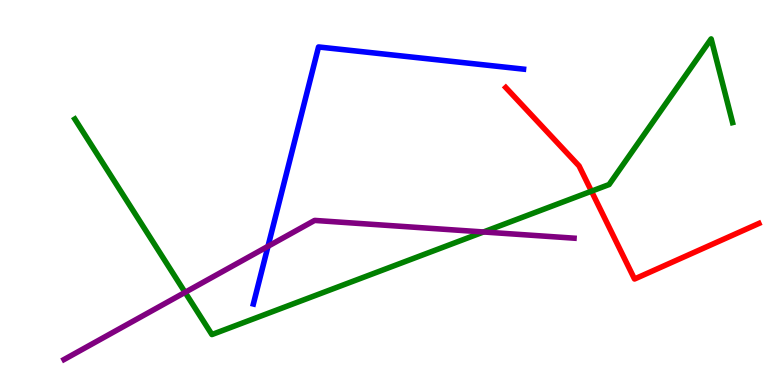[{'lines': ['blue', 'red'], 'intersections': []}, {'lines': ['green', 'red'], 'intersections': [{'x': 7.63, 'y': 5.03}]}, {'lines': ['purple', 'red'], 'intersections': []}, {'lines': ['blue', 'green'], 'intersections': []}, {'lines': ['blue', 'purple'], 'intersections': [{'x': 3.46, 'y': 3.6}]}, {'lines': ['green', 'purple'], 'intersections': [{'x': 2.39, 'y': 2.41}, {'x': 6.24, 'y': 3.97}]}]